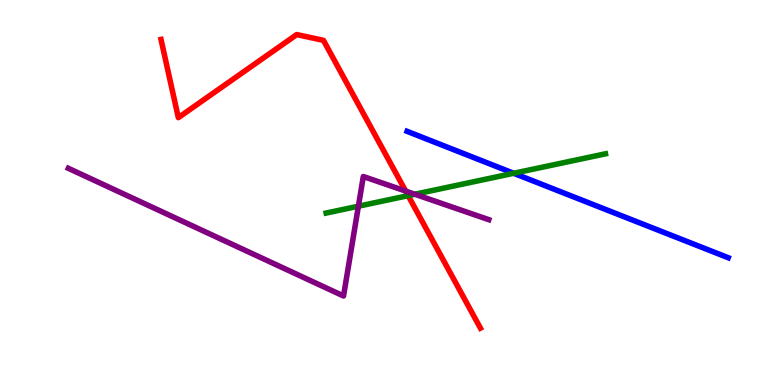[{'lines': ['blue', 'red'], 'intersections': []}, {'lines': ['green', 'red'], 'intersections': [{'x': 5.27, 'y': 4.92}]}, {'lines': ['purple', 'red'], 'intersections': [{'x': 5.23, 'y': 5.04}]}, {'lines': ['blue', 'green'], 'intersections': [{'x': 6.63, 'y': 5.5}]}, {'lines': ['blue', 'purple'], 'intersections': []}, {'lines': ['green', 'purple'], 'intersections': [{'x': 4.62, 'y': 4.64}, {'x': 5.35, 'y': 4.95}]}]